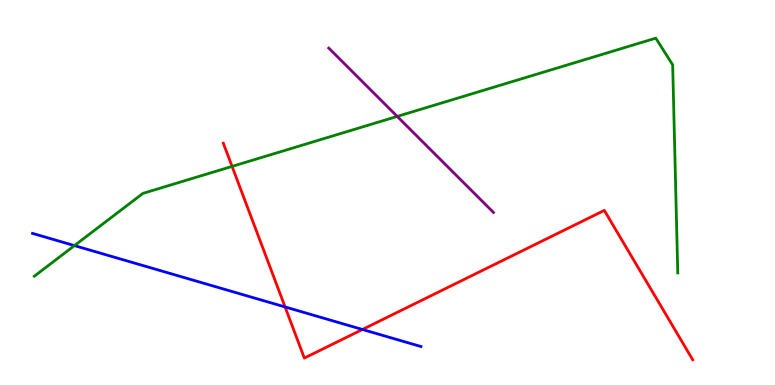[{'lines': ['blue', 'red'], 'intersections': [{'x': 3.68, 'y': 2.03}, {'x': 4.68, 'y': 1.44}]}, {'lines': ['green', 'red'], 'intersections': [{'x': 2.99, 'y': 5.68}]}, {'lines': ['purple', 'red'], 'intersections': []}, {'lines': ['blue', 'green'], 'intersections': [{'x': 0.961, 'y': 3.62}]}, {'lines': ['blue', 'purple'], 'intersections': []}, {'lines': ['green', 'purple'], 'intersections': [{'x': 5.13, 'y': 6.98}]}]